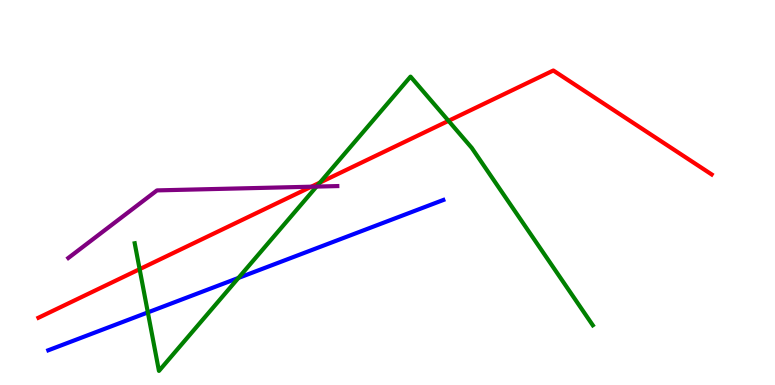[{'lines': ['blue', 'red'], 'intersections': []}, {'lines': ['green', 'red'], 'intersections': [{'x': 1.8, 'y': 3.01}, {'x': 4.13, 'y': 5.26}, {'x': 5.79, 'y': 6.86}]}, {'lines': ['purple', 'red'], 'intersections': [{'x': 4.02, 'y': 5.15}]}, {'lines': ['blue', 'green'], 'intersections': [{'x': 1.91, 'y': 1.89}, {'x': 3.08, 'y': 2.78}]}, {'lines': ['blue', 'purple'], 'intersections': []}, {'lines': ['green', 'purple'], 'intersections': [{'x': 4.08, 'y': 5.15}]}]